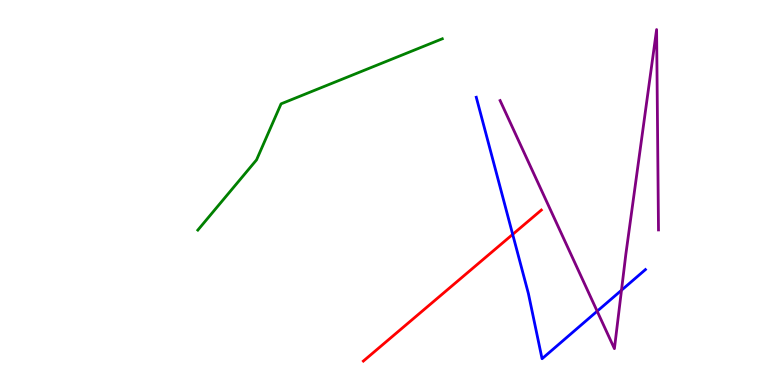[{'lines': ['blue', 'red'], 'intersections': [{'x': 6.62, 'y': 3.91}]}, {'lines': ['green', 'red'], 'intersections': []}, {'lines': ['purple', 'red'], 'intersections': []}, {'lines': ['blue', 'green'], 'intersections': []}, {'lines': ['blue', 'purple'], 'intersections': [{'x': 7.71, 'y': 1.92}, {'x': 8.02, 'y': 2.46}]}, {'lines': ['green', 'purple'], 'intersections': []}]